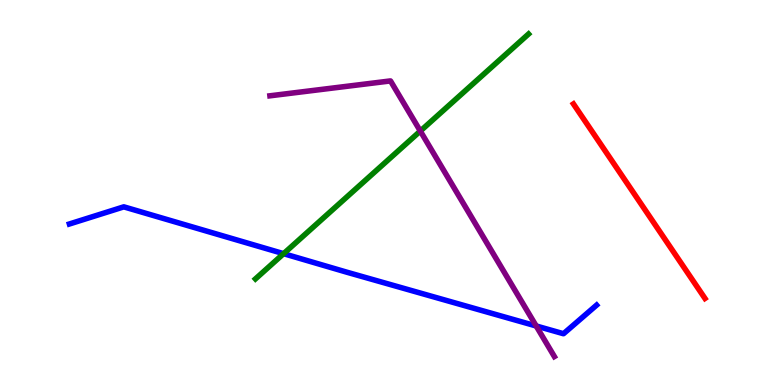[{'lines': ['blue', 'red'], 'intersections': []}, {'lines': ['green', 'red'], 'intersections': []}, {'lines': ['purple', 'red'], 'intersections': []}, {'lines': ['blue', 'green'], 'intersections': [{'x': 3.66, 'y': 3.41}]}, {'lines': ['blue', 'purple'], 'intersections': [{'x': 6.92, 'y': 1.53}]}, {'lines': ['green', 'purple'], 'intersections': [{'x': 5.42, 'y': 6.6}]}]